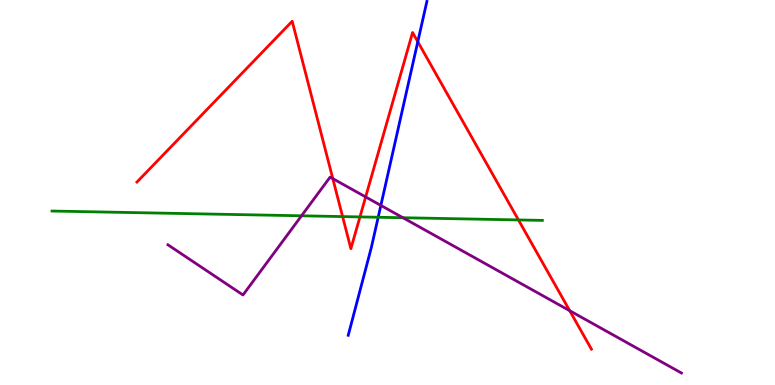[{'lines': ['blue', 'red'], 'intersections': [{'x': 5.39, 'y': 8.92}]}, {'lines': ['green', 'red'], 'intersections': [{'x': 4.42, 'y': 4.37}, {'x': 4.64, 'y': 4.37}, {'x': 6.69, 'y': 4.29}]}, {'lines': ['purple', 'red'], 'intersections': [{'x': 4.29, 'y': 5.36}, {'x': 4.72, 'y': 4.88}, {'x': 7.35, 'y': 1.93}]}, {'lines': ['blue', 'green'], 'intersections': [{'x': 4.88, 'y': 4.36}]}, {'lines': ['blue', 'purple'], 'intersections': [{'x': 4.91, 'y': 4.66}]}, {'lines': ['green', 'purple'], 'intersections': [{'x': 3.89, 'y': 4.39}, {'x': 5.2, 'y': 4.34}]}]